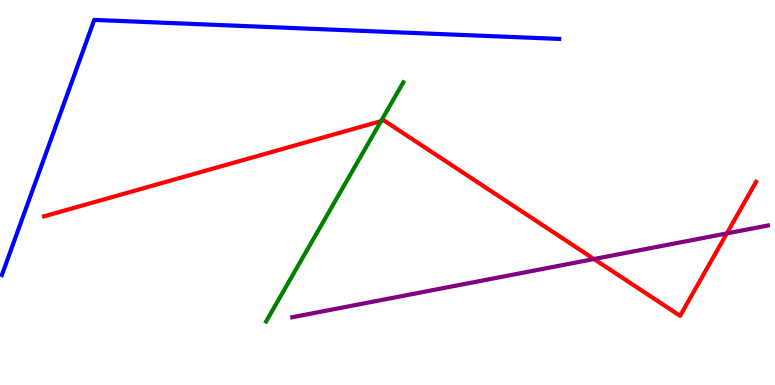[{'lines': ['blue', 'red'], 'intersections': []}, {'lines': ['green', 'red'], 'intersections': [{'x': 4.92, 'y': 6.85}]}, {'lines': ['purple', 'red'], 'intersections': [{'x': 7.66, 'y': 3.27}, {'x': 9.38, 'y': 3.94}]}, {'lines': ['blue', 'green'], 'intersections': []}, {'lines': ['blue', 'purple'], 'intersections': []}, {'lines': ['green', 'purple'], 'intersections': []}]